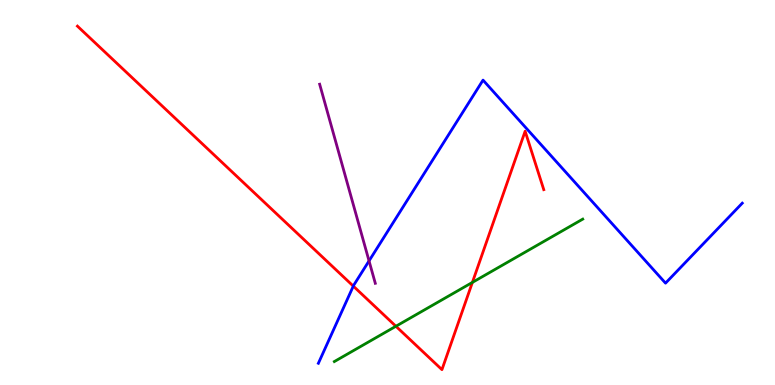[{'lines': ['blue', 'red'], 'intersections': [{'x': 4.56, 'y': 2.57}]}, {'lines': ['green', 'red'], 'intersections': [{'x': 5.11, 'y': 1.53}, {'x': 6.1, 'y': 2.66}]}, {'lines': ['purple', 'red'], 'intersections': []}, {'lines': ['blue', 'green'], 'intersections': []}, {'lines': ['blue', 'purple'], 'intersections': [{'x': 4.76, 'y': 3.22}]}, {'lines': ['green', 'purple'], 'intersections': []}]